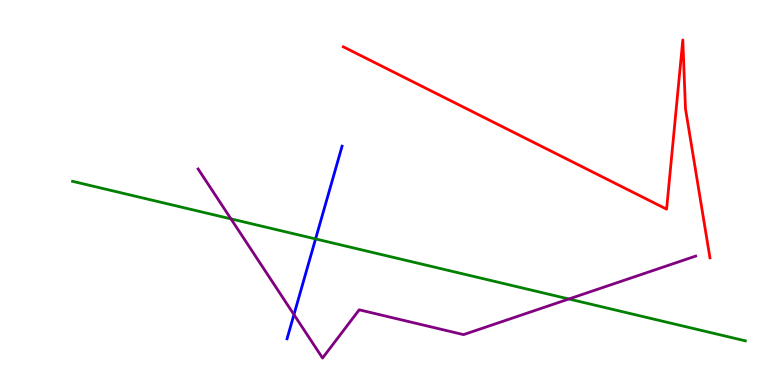[{'lines': ['blue', 'red'], 'intersections': []}, {'lines': ['green', 'red'], 'intersections': []}, {'lines': ['purple', 'red'], 'intersections': []}, {'lines': ['blue', 'green'], 'intersections': [{'x': 4.07, 'y': 3.79}]}, {'lines': ['blue', 'purple'], 'intersections': [{'x': 3.79, 'y': 1.83}]}, {'lines': ['green', 'purple'], 'intersections': [{'x': 2.98, 'y': 4.32}, {'x': 7.34, 'y': 2.23}]}]